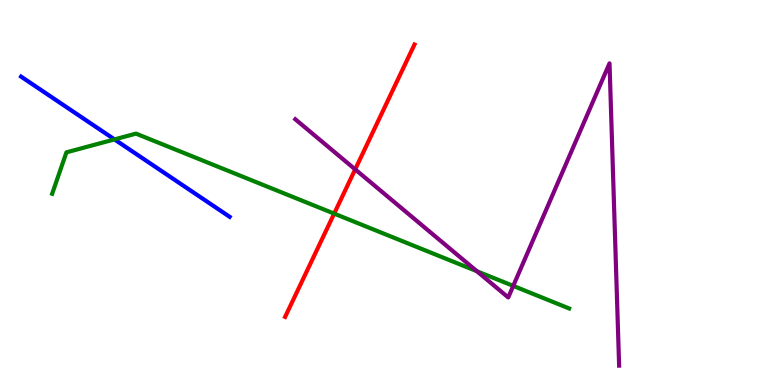[{'lines': ['blue', 'red'], 'intersections': []}, {'lines': ['green', 'red'], 'intersections': [{'x': 4.31, 'y': 4.45}]}, {'lines': ['purple', 'red'], 'intersections': [{'x': 4.58, 'y': 5.6}]}, {'lines': ['blue', 'green'], 'intersections': [{'x': 1.48, 'y': 6.38}]}, {'lines': ['blue', 'purple'], 'intersections': []}, {'lines': ['green', 'purple'], 'intersections': [{'x': 6.15, 'y': 2.96}, {'x': 6.62, 'y': 2.57}]}]